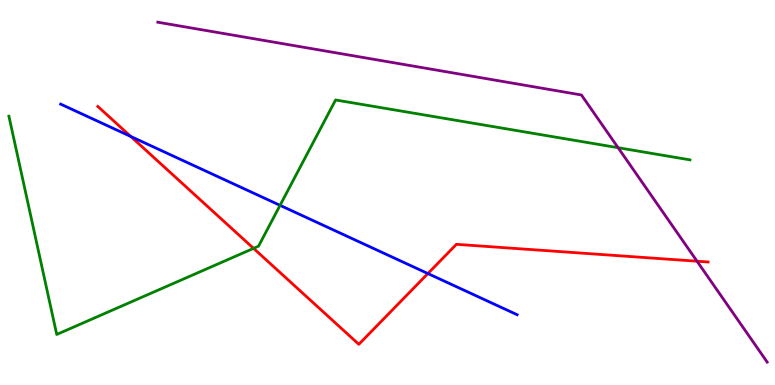[{'lines': ['blue', 'red'], 'intersections': [{'x': 1.69, 'y': 6.46}, {'x': 5.52, 'y': 2.89}]}, {'lines': ['green', 'red'], 'intersections': [{'x': 3.27, 'y': 3.55}]}, {'lines': ['purple', 'red'], 'intersections': [{'x': 8.99, 'y': 3.22}]}, {'lines': ['blue', 'green'], 'intersections': [{'x': 3.61, 'y': 4.67}]}, {'lines': ['blue', 'purple'], 'intersections': []}, {'lines': ['green', 'purple'], 'intersections': [{'x': 7.98, 'y': 6.16}]}]